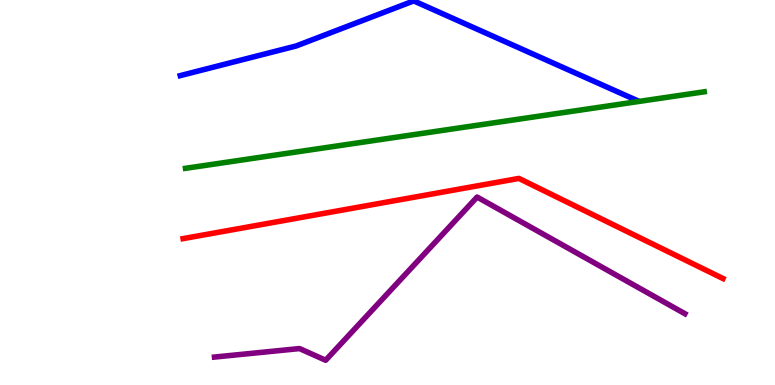[{'lines': ['blue', 'red'], 'intersections': []}, {'lines': ['green', 'red'], 'intersections': []}, {'lines': ['purple', 'red'], 'intersections': []}, {'lines': ['blue', 'green'], 'intersections': []}, {'lines': ['blue', 'purple'], 'intersections': []}, {'lines': ['green', 'purple'], 'intersections': []}]